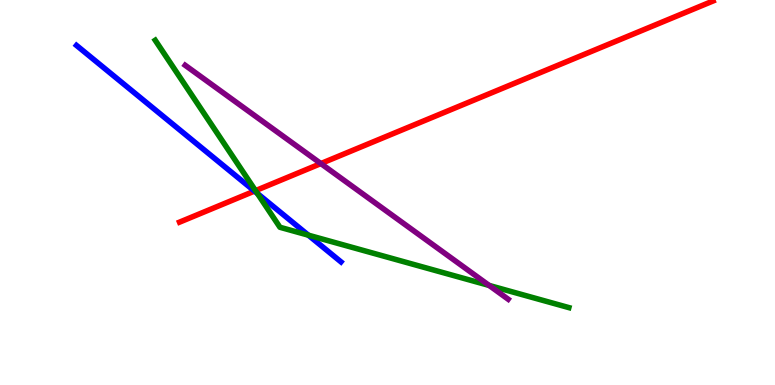[{'lines': ['blue', 'red'], 'intersections': [{'x': 3.28, 'y': 5.04}]}, {'lines': ['green', 'red'], 'intersections': [{'x': 3.3, 'y': 5.05}]}, {'lines': ['purple', 'red'], 'intersections': [{'x': 4.14, 'y': 5.75}]}, {'lines': ['blue', 'green'], 'intersections': [{'x': 3.32, 'y': 4.97}, {'x': 3.98, 'y': 3.89}]}, {'lines': ['blue', 'purple'], 'intersections': []}, {'lines': ['green', 'purple'], 'intersections': [{'x': 6.31, 'y': 2.59}]}]